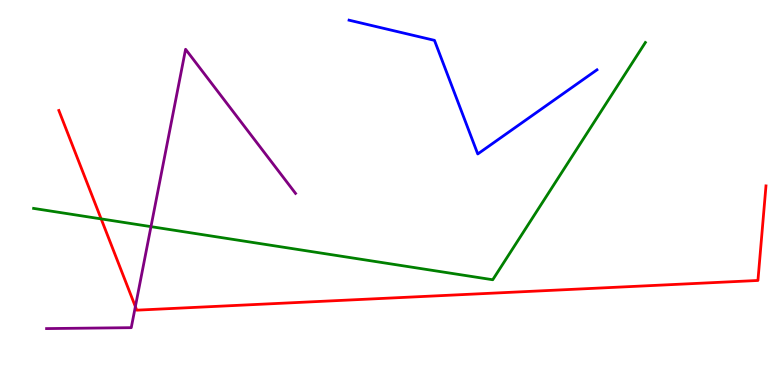[{'lines': ['blue', 'red'], 'intersections': []}, {'lines': ['green', 'red'], 'intersections': [{'x': 1.31, 'y': 4.31}]}, {'lines': ['purple', 'red'], 'intersections': [{'x': 1.75, 'y': 2.04}]}, {'lines': ['blue', 'green'], 'intersections': []}, {'lines': ['blue', 'purple'], 'intersections': []}, {'lines': ['green', 'purple'], 'intersections': [{'x': 1.95, 'y': 4.11}]}]